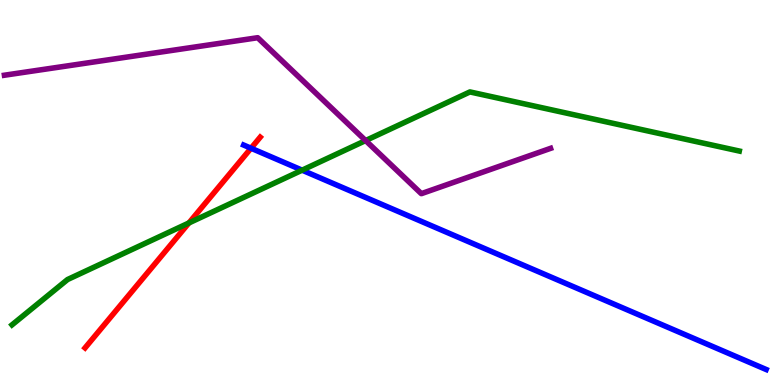[{'lines': ['blue', 'red'], 'intersections': [{'x': 3.24, 'y': 6.15}]}, {'lines': ['green', 'red'], 'intersections': [{'x': 2.44, 'y': 4.21}]}, {'lines': ['purple', 'red'], 'intersections': []}, {'lines': ['blue', 'green'], 'intersections': [{'x': 3.9, 'y': 5.58}]}, {'lines': ['blue', 'purple'], 'intersections': []}, {'lines': ['green', 'purple'], 'intersections': [{'x': 4.72, 'y': 6.35}]}]